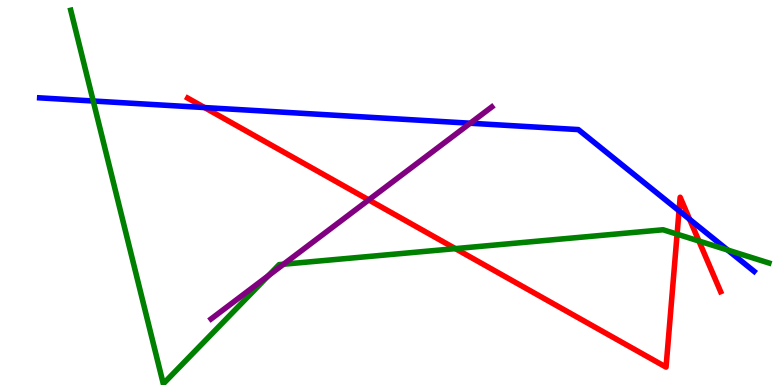[{'lines': ['blue', 'red'], 'intersections': [{'x': 2.64, 'y': 7.21}, {'x': 8.76, 'y': 4.52}, {'x': 8.9, 'y': 4.3}]}, {'lines': ['green', 'red'], 'intersections': [{'x': 5.88, 'y': 3.54}, {'x': 8.74, 'y': 3.92}, {'x': 9.02, 'y': 3.74}]}, {'lines': ['purple', 'red'], 'intersections': [{'x': 4.76, 'y': 4.81}]}, {'lines': ['blue', 'green'], 'intersections': [{'x': 1.2, 'y': 7.38}, {'x': 9.39, 'y': 3.51}]}, {'lines': ['blue', 'purple'], 'intersections': [{'x': 6.07, 'y': 6.8}]}, {'lines': ['green', 'purple'], 'intersections': [{'x': 3.46, 'y': 2.84}, {'x': 3.66, 'y': 3.14}]}]